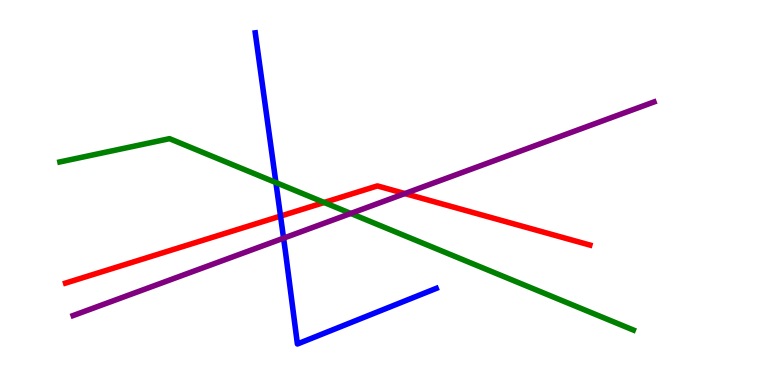[{'lines': ['blue', 'red'], 'intersections': [{'x': 3.62, 'y': 4.39}]}, {'lines': ['green', 'red'], 'intersections': [{'x': 4.18, 'y': 4.74}]}, {'lines': ['purple', 'red'], 'intersections': [{'x': 5.22, 'y': 4.97}]}, {'lines': ['blue', 'green'], 'intersections': [{'x': 3.56, 'y': 5.26}]}, {'lines': ['blue', 'purple'], 'intersections': [{'x': 3.66, 'y': 3.81}]}, {'lines': ['green', 'purple'], 'intersections': [{'x': 4.53, 'y': 4.46}]}]